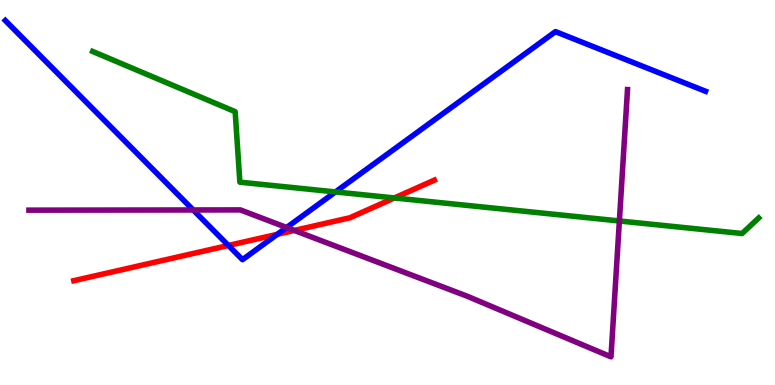[{'lines': ['blue', 'red'], 'intersections': [{'x': 2.95, 'y': 3.62}, {'x': 3.58, 'y': 3.91}]}, {'lines': ['green', 'red'], 'intersections': [{'x': 5.09, 'y': 4.86}]}, {'lines': ['purple', 'red'], 'intersections': [{'x': 3.8, 'y': 4.01}]}, {'lines': ['blue', 'green'], 'intersections': [{'x': 4.33, 'y': 5.01}]}, {'lines': ['blue', 'purple'], 'intersections': [{'x': 2.49, 'y': 4.55}, {'x': 3.7, 'y': 4.09}]}, {'lines': ['green', 'purple'], 'intersections': [{'x': 7.99, 'y': 4.26}]}]